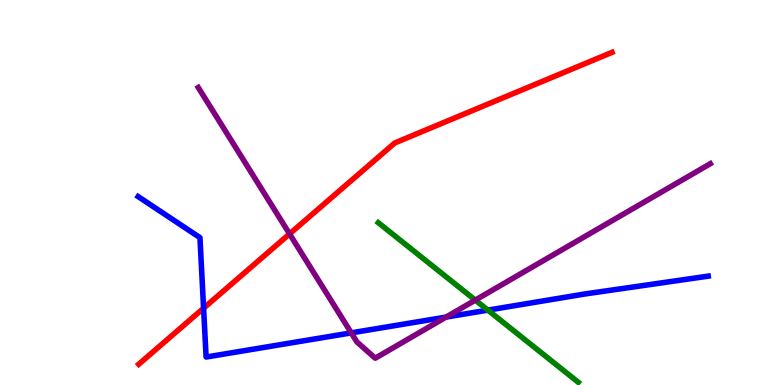[{'lines': ['blue', 'red'], 'intersections': [{'x': 2.63, 'y': 2.0}]}, {'lines': ['green', 'red'], 'intersections': []}, {'lines': ['purple', 'red'], 'intersections': [{'x': 3.74, 'y': 3.92}]}, {'lines': ['blue', 'green'], 'intersections': [{'x': 6.3, 'y': 1.94}]}, {'lines': ['blue', 'purple'], 'intersections': [{'x': 4.53, 'y': 1.35}, {'x': 5.76, 'y': 1.76}]}, {'lines': ['green', 'purple'], 'intersections': [{'x': 6.13, 'y': 2.21}]}]